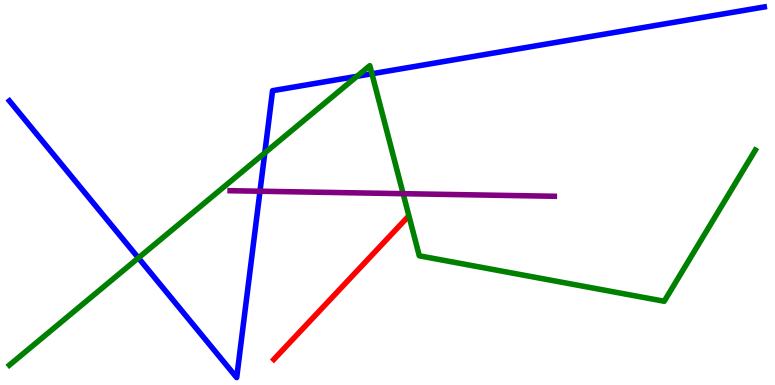[{'lines': ['blue', 'red'], 'intersections': []}, {'lines': ['green', 'red'], 'intersections': []}, {'lines': ['purple', 'red'], 'intersections': []}, {'lines': ['blue', 'green'], 'intersections': [{'x': 1.79, 'y': 3.3}, {'x': 3.42, 'y': 6.03}, {'x': 4.61, 'y': 8.02}, {'x': 4.8, 'y': 8.08}]}, {'lines': ['blue', 'purple'], 'intersections': [{'x': 3.35, 'y': 5.03}]}, {'lines': ['green', 'purple'], 'intersections': [{'x': 5.2, 'y': 4.97}]}]